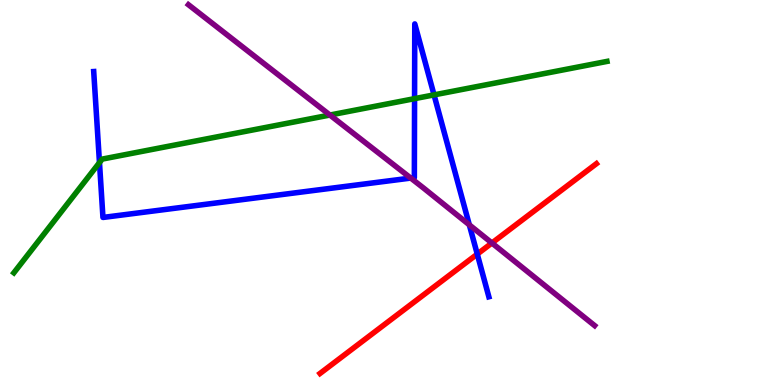[{'lines': ['blue', 'red'], 'intersections': [{'x': 6.16, 'y': 3.4}]}, {'lines': ['green', 'red'], 'intersections': []}, {'lines': ['purple', 'red'], 'intersections': [{'x': 6.35, 'y': 3.69}]}, {'lines': ['blue', 'green'], 'intersections': [{'x': 1.28, 'y': 5.78}, {'x': 5.35, 'y': 7.44}, {'x': 5.6, 'y': 7.54}]}, {'lines': ['blue', 'purple'], 'intersections': [{'x': 5.3, 'y': 5.37}, {'x': 6.06, 'y': 4.16}]}, {'lines': ['green', 'purple'], 'intersections': [{'x': 4.26, 'y': 7.01}]}]